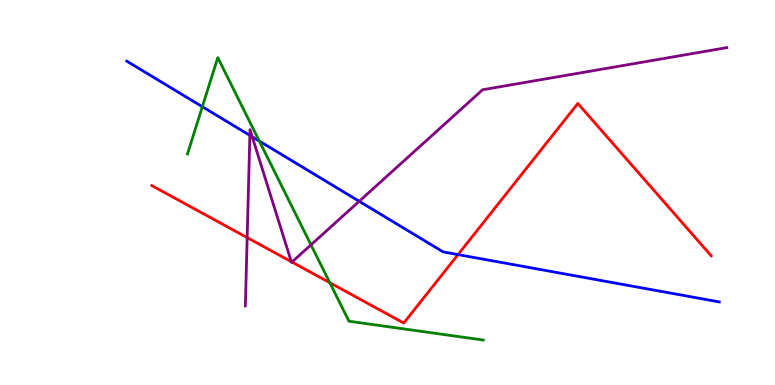[{'lines': ['blue', 'red'], 'intersections': [{'x': 5.91, 'y': 3.39}]}, {'lines': ['green', 'red'], 'intersections': [{'x': 4.26, 'y': 2.66}]}, {'lines': ['purple', 'red'], 'intersections': [{'x': 3.19, 'y': 3.83}, {'x': 3.76, 'y': 3.2}, {'x': 3.77, 'y': 3.19}]}, {'lines': ['blue', 'green'], 'intersections': [{'x': 2.61, 'y': 7.23}, {'x': 3.35, 'y': 6.34}]}, {'lines': ['blue', 'purple'], 'intersections': [{'x': 3.22, 'y': 6.48}, {'x': 3.25, 'y': 6.45}, {'x': 4.63, 'y': 4.77}]}, {'lines': ['green', 'purple'], 'intersections': [{'x': 4.01, 'y': 3.64}]}]